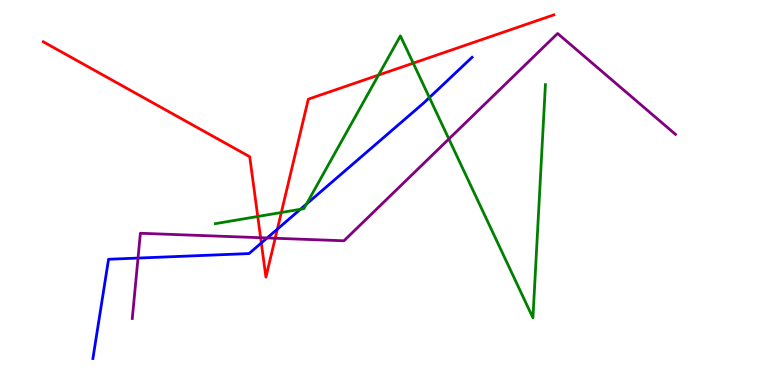[{'lines': ['blue', 'red'], 'intersections': [{'x': 3.37, 'y': 3.69}, {'x': 3.58, 'y': 4.05}]}, {'lines': ['green', 'red'], 'intersections': [{'x': 3.33, 'y': 4.38}, {'x': 3.63, 'y': 4.48}, {'x': 4.88, 'y': 8.05}, {'x': 5.33, 'y': 8.36}]}, {'lines': ['purple', 'red'], 'intersections': [{'x': 3.36, 'y': 3.83}, {'x': 3.55, 'y': 3.81}]}, {'lines': ['blue', 'green'], 'intersections': [{'x': 3.88, 'y': 4.56}, {'x': 3.95, 'y': 4.7}, {'x': 5.54, 'y': 7.47}]}, {'lines': ['blue', 'purple'], 'intersections': [{'x': 1.78, 'y': 3.3}, {'x': 3.45, 'y': 3.82}]}, {'lines': ['green', 'purple'], 'intersections': [{'x': 5.79, 'y': 6.39}]}]